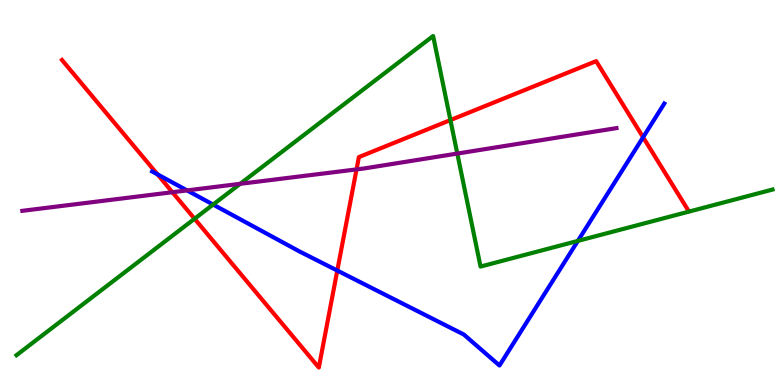[{'lines': ['blue', 'red'], 'intersections': [{'x': 2.03, 'y': 5.47}, {'x': 4.35, 'y': 2.97}, {'x': 8.3, 'y': 6.44}]}, {'lines': ['green', 'red'], 'intersections': [{'x': 2.51, 'y': 4.32}, {'x': 5.81, 'y': 6.88}]}, {'lines': ['purple', 'red'], 'intersections': [{'x': 2.22, 'y': 5.01}, {'x': 4.6, 'y': 5.6}]}, {'lines': ['blue', 'green'], 'intersections': [{'x': 2.75, 'y': 4.69}, {'x': 7.46, 'y': 3.74}]}, {'lines': ['blue', 'purple'], 'intersections': [{'x': 2.41, 'y': 5.05}]}, {'lines': ['green', 'purple'], 'intersections': [{'x': 3.1, 'y': 5.23}, {'x': 5.9, 'y': 6.01}]}]